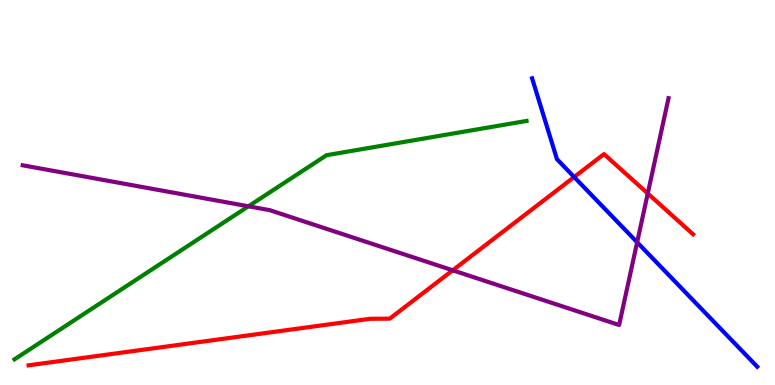[{'lines': ['blue', 'red'], 'intersections': [{'x': 7.41, 'y': 5.4}]}, {'lines': ['green', 'red'], 'intersections': []}, {'lines': ['purple', 'red'], 'intersections': [{'x': 5.84, 'y': 2.98}, {'x': 8.36, 'y': 4.97}]}, {'lines': ['blue', 'green'], 'intersections': []}, {'lines': ['blue', 'purple'], 'intersections': [{'x': 8.22, 'y': 3.71}]}, {'lines': ['green', 'purple'], 'intersections': [{'x': 3.21, 'y': 4.64}]}]